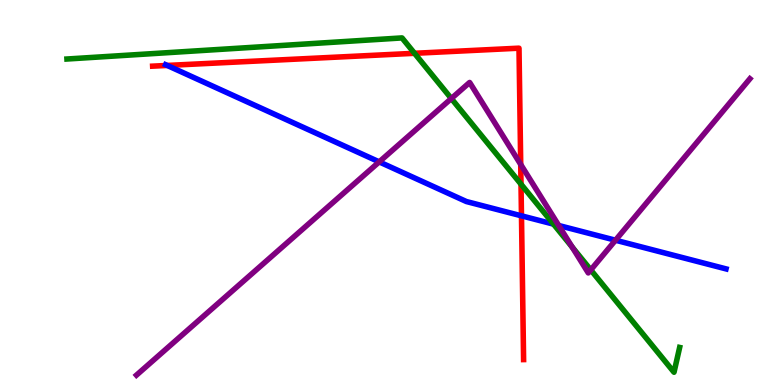[{'lines': ['blue', 'red'], 'intersections': [{'x': 2.16, 'y': 8.3}, {'x': 6.73, 'y': 4.39}]}, {'lines': ['green', 'red'], 'intersections': [{'x': 5.35, 'y': 8.62}, {'x': 6.72, 'y': 5.22}]}, {'lines': ['purple', 'red'], 'intersections': [{'x': 6.72, 'y': 5.73}]}, {'lines': ['blue', 'green'], 'intersections': [{'x': 7.14, 'y': 4.18}]}, {'lines': ['blue', 'purple'], 'intersections': [{'x': 4.89, 'y': 5.8}, {'x': 7.21, 'y': 4.14}, {'x': 7.94, 'y': 3.76}]}, {'lines': ['green', 'purple'], 'intersections': [{'x': 5.82, 'y': 7.44}, {'x': 7.38, 'y': 3.58}, {'x': 7.62, 'y': 2.99}]}]